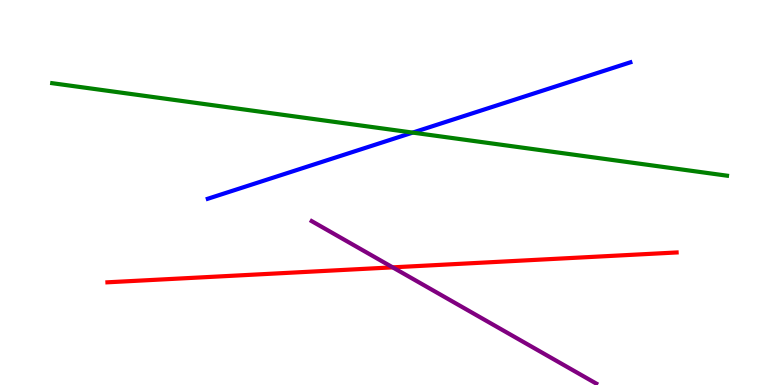[{'lines': ['blue', 'red'], 'intersections': []}, {'lines': ['green', 'red'], 'intersections': []}, {'lines': ['purple', 'red'], 'intersections': [{'x': 5.07, 'y': 3.06}]}, {'lines': ['blue', 'green'], 'intersections': [{'x': 5.33, 'y': 6.56}]}, {'lines': ['blue', 'purple'], 'intersections': []}, {'lines': ['green', 'purple'], 'intersections': []}]